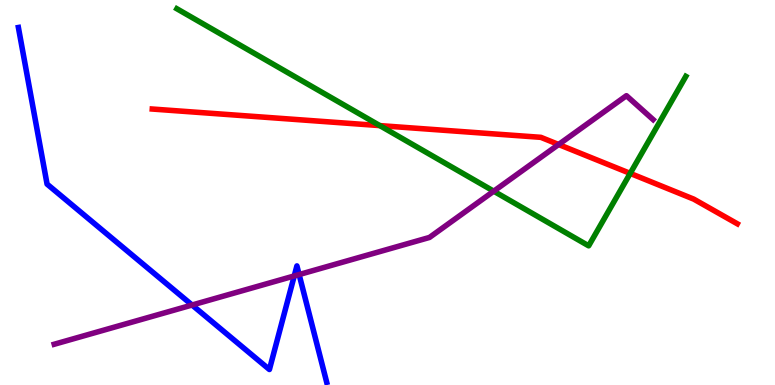[{'lines': ['blue', 'red'], 'intersections': []}, {'lines': ['green', 'red'], 'intersections': [{'x': 4.9, 'y': 6.74}, {'x': 8.13, 'y': 5.5}]}, {'lines': ['purple', 'red'], 'intersections': [{'x': 7.21, 'y': 6.25}]}, {'lines': ['blue', 'green'], 'intersections': []}, {'lines': ['blue', 'purple'], 'intersections': [{'x': 2.48, 'y': 2.08}, {'x': 3.8, 'y': 2.83}, {'x': 3.86, 'y': 2.87}]}, {'lines': ['green', 'purple'], 'intersections': [{'x': 6.37, 'y': 5.03}]}]